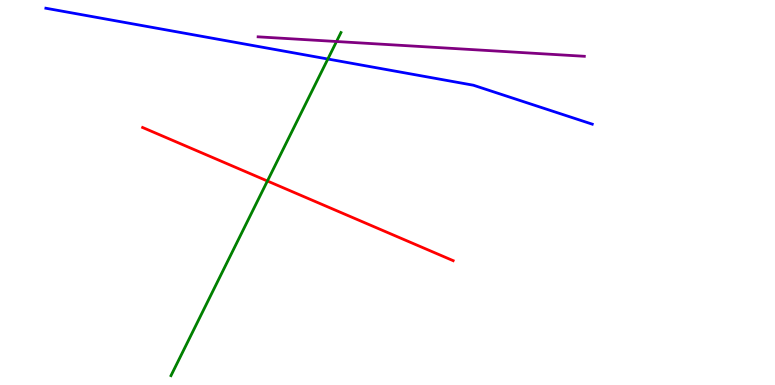[{'lines': ['blue', 'red'], 'intersections': []}, {'lines': ['green', 'red'], 'intersections': [{'x': 3.45, 'y': 5.3}]}, {'lines': ['purple', 'red'], 'intersections': []}, {'lines': ['blue', 'green'], 'intersections': [{'x': 4.23, 'y': 8.47}]}, {'lines': ['blue', 'purple'], 'intersections': []}, {'lines': ['green', 'purple'], 'intersections': [{'x': 4.34, 'y': 8.92}]}]